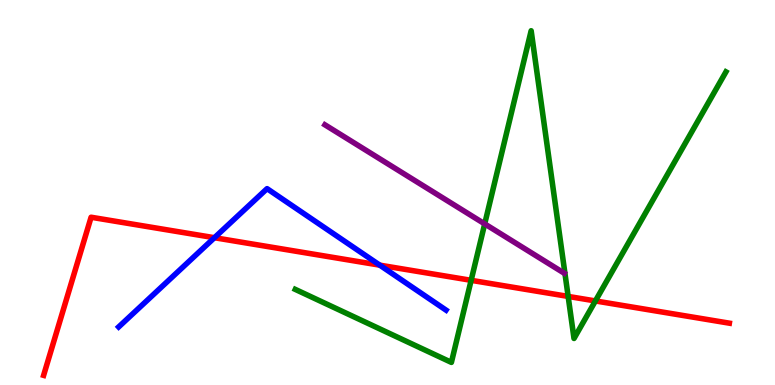[{'lines': ['blue', 'red'], 'intersections': [{'x': 2.77, 'y': 3.83}, {'x': 4.9, 'y': 3.11}]}, {'lines': ['green', 'red'], 'intersections': [{'x': 6.08, 'y': 2.72}, {'x': 7.33, 'y': 2.3}, {'x': 7.68, 'y': 2.18}]}, {'lines': ['purple', 'red'], 'intersections': []}, {'lines': ['blue', 'green'], 'intersections': []}, {'lines': ['blue', 'purple'], 'intersections': []}, {'lines': ['green', 'purple'], 'intersections': [{'x': 6.25, 'y': 4.18}]}]